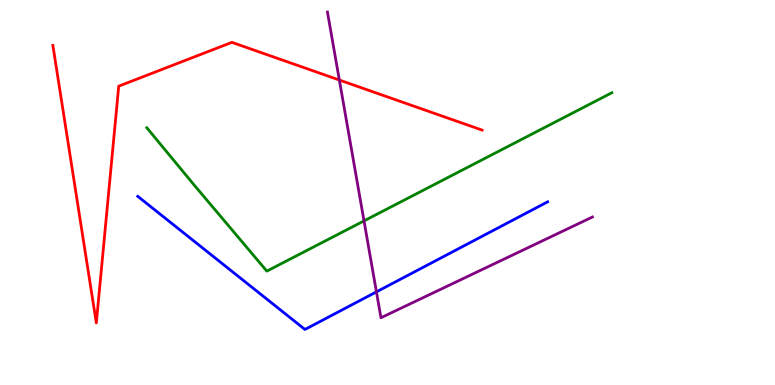[{'lines': ['blue', 'red'], 'intersections': []}, {'lines': ['green', 'red'], 'intersections': []}, {'lines': ['purple', 'red'], 'intersections': [{'x': 4.38, 'y': 7.92}]}, {'lines': ['blue', 'green'], 'intersections': []}, {'lines': ['blue', 'purple'], 'intersections': [{'x': 4.86, 'y': 2.42}]}, {'lines': ['green', 'purple'], 'intersections': [{'x': 4.7, 'y': 4.26}]}]